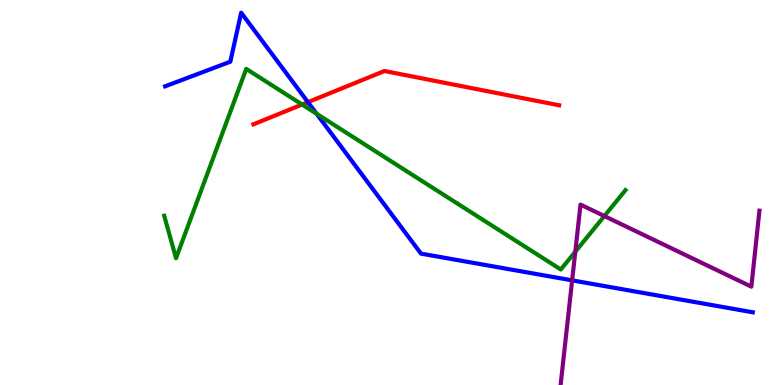[{'lines': ['blue', 'red'], 'intersections': [{'x': 3.97, 'y': 7.35}]}, {'lines': ['green', 'red'], 'intersections': [{'x': 3.9, 'y': 7.29}]}, {'lines': ['purple', 'red'], 'intersections': []}, {'lines': ['blue', 'green'], 'intersections': [{'x': 4.08, 'y': 7.05}]}, {'lines': ['blue', 'purple'], 'intersections': [{'x': 7.38, 'y': 2.72}]}, {'lines': ['green', 'purple'], 'intersections': [{'x': 7.42, 'y': 3.46}, {'x': 7.8, 'y': 4.39}]}]